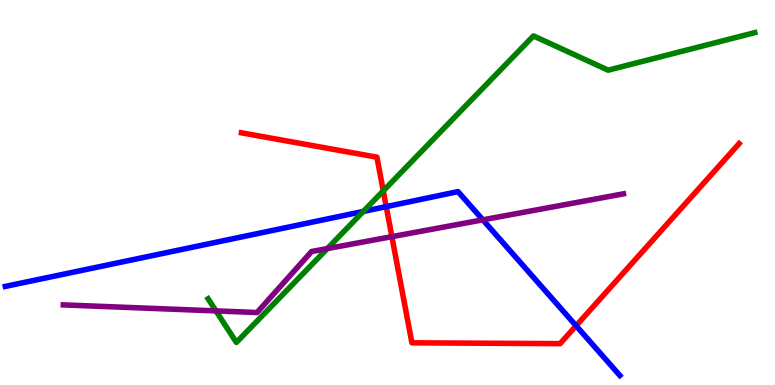[{'lines': ['blue', 'red'], 'intersections': [{'x': 4.98, 'y': 4.63}, {'x': 7.43, 'y': 1.54}]}, {'lines': ['green', 'red'], 'intersections': [{'x': 4.95, 'y': 5.04}]}, {'lines': ['purple', 'red'], 'intersections': [{'x': 5.06, 'y': 3.85}]}, {'lines': ['blue', 'green'], 'intersections': [{'x': 4.69, 'y': 4.51}]}, {'lines': ['blue', 'purple'], 'intersections': [{'x': 6.23, 'y': 4.29}]}, {'lines': ['green', 'purple'], 'intersections': [{'x': 2.79, 'y': 1.92}, {'x': 4.22, 'y': 3.54}]}]